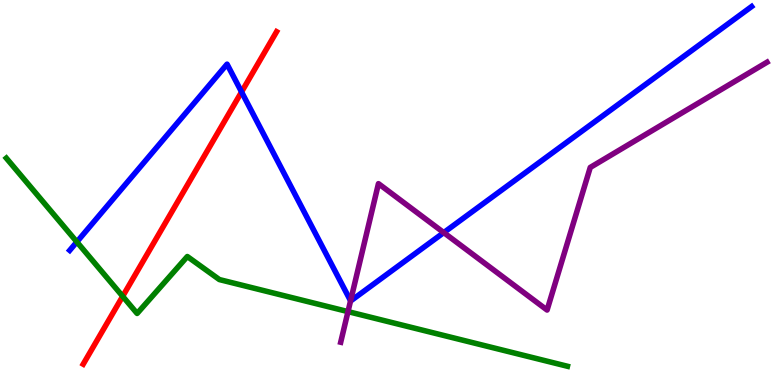[{'lines': ['blue', 'red'], 'intersections': [{'x': 3.12, 'y': 7.61}]}, {'lines': ['green', 'red'], 'intersections': [{'x': 1.58, 'y': 2.3}]}, {'lines': ['purple', 'red'], 'intersections': []}, {'lines': ['blue', 'green'], 'intersections': [{'x': 0.992, 'y': 3.72}]}, {'lines': ['blue', 'purple'], 'intersections': [{'x': 4.52, 'y': 2.19}, {'x': 5.73, 'y': 3.96}]}, {'lines': ['green', 'purple'], 'intersections': [{'x': 4.49, 'y': 1.91}]}]